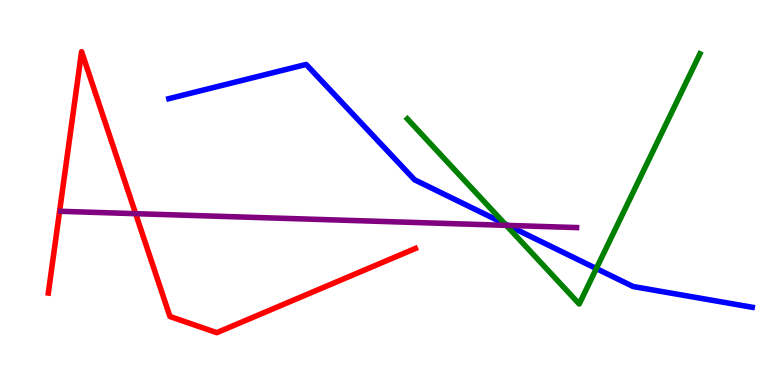[{'lines': ['blue', 'red'], 'intersections': []}, {'lines': ['green', 'red'], 'intersections': []}, {'lines': ['purple', 'red'], 'intersections': [{'x': 1.75, 'y': 4.45}]}, {'lines': ['blue', 'green'], 'intersections': [{'x': 6.51, 'y': 4.18}, {'x': 7.69, 'y': 3.02}]}, {'lines': ['blue', 'purple'], 'intersections': [{'x': 6.55, 'y': 4.15}]}, {'lines': ['green', 'purple'], 'intersections': [{'x': 6.53, 'y': 4.15}]}]